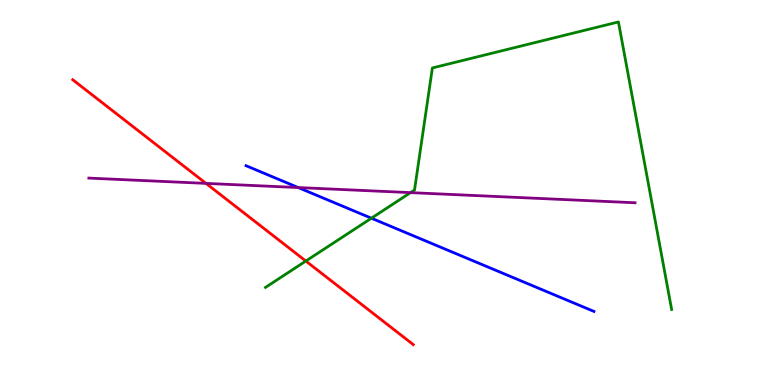[{'lines': ['blue', 'red'], 'intersections': []}, {'lines': ['green', 'red'], 'intersections': [{'x': 3.95, 'y': 3.22}]}, {'lines': ['purple', 'red'], 'intersections': [{'x': 2.66, 'y': 5.24}]}, {'lines': ['blue', 'green'], 'intersections': [{'x': 4.79, 'y': 4.33}]}, {'lines': ['blue', 'purple'], 'intersections': [{'x': 3.85, 'y': 5.13}]}, {'lines': ['green', 'purple'], 'intersections': [{'x': 5.3, 'y': 5.0}]}]